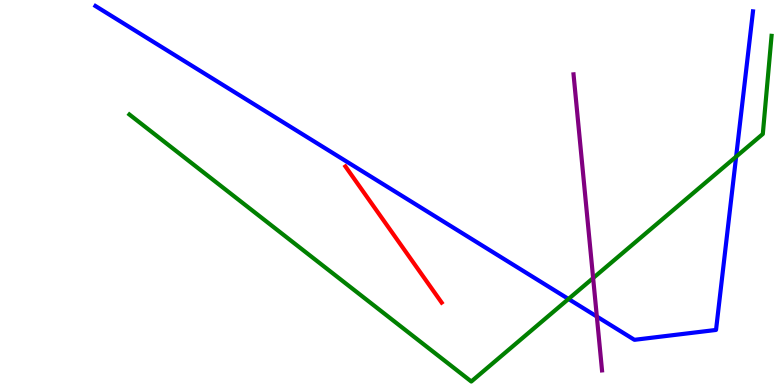[{'lines': ['blue', 'red'], 'intersections': []}, {'lines': ['green', 'red'], 'intersections': []}, {'lines': ['purple', 'red'], 'intersections': []}, {'lines': ['blue', 'green'], 'intersections': [{'x': 7.34, 'y': 2.23}, {'x': 9.5, 'y': 5.93}]}, {'lines': ['blue', 'purple'], 'intersections': [{'x': 7.7, 'y': 1.78}]}, {'lines': ['green', 'purple'], 'intersections': [{'x': 7.65, 'y': 2.78}]}]